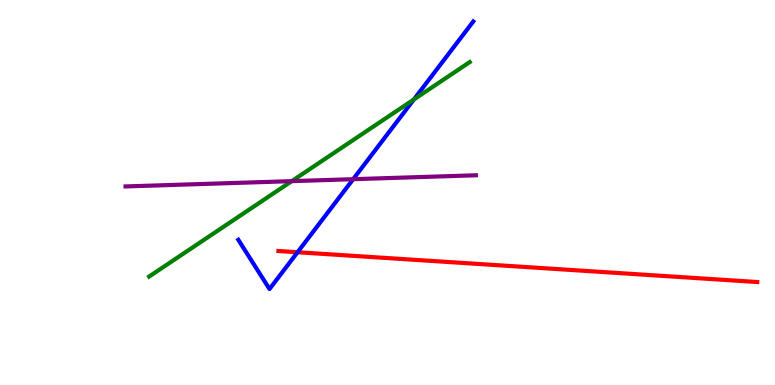[{'lines': ['blue', 'red'], 'intersections': [{'x': 3.84, 'y': 3.45}]}, {'lines': ['green', 'red'], 'intersections': []}, {'lines': ['purple', 'red'], 'intersections': []}, {'lines': ['blue', 'green'], 'intersections': [{'x': 5.34, 'y': 7.42}]}, {'lines': ['blue', 'purple'], 'intersections': [{'x': 4.56, 'y': 5.35}]}, {'lines': ['green', 'purple'], 'intersections': [{'x': 3.76, 'y': 5.29}]}]